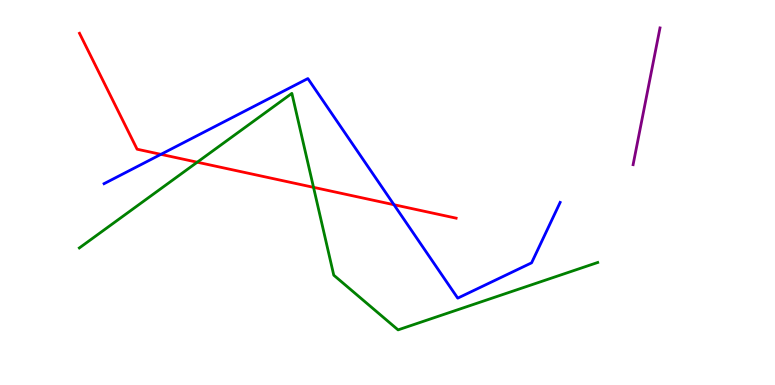[{'lines': ['blue', 'red'], 'intersections': [{'x': 2.08, 'y': 5.99}, {'x': 5.08, 'y': 4.68}]}, {'lines': ['green', 'red'], 'intersections': [{'x': 2.54, 'y': 5.79}, {'x': 4.05, 'y': 5.13}]}, {'lines': ['purple', 'red'], 'intersections': []}, {'lines': ['blue', 'green'], 'intersections': []}, {'lines': ['blue', 'purple'], 'intersections': []}, {'lines': ['green', 'purple'], 'intersections': []}]